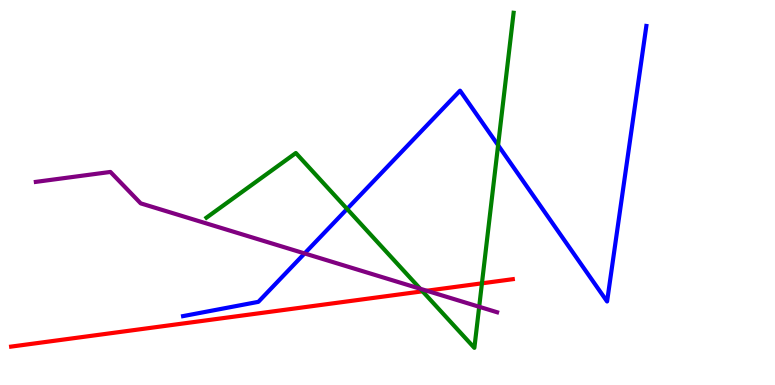[{'lines': ['blue', 'red'], 'intersections': []}, {'lines': ['green', 'red'], 'intersections': [{'x': 5.45, 'y': 2.43}, {'x': 6.22, 'y': 2.64}]}, {'lines': ['purple', 'red'], 'intersections': [{'x': 5.51, 'y': 2.45}]}, {'lines': ['blue', 'green'], 'intersections': [{'x': 4.48, 'y': 4.57}, {'x': 6.43, 'y': 6.23}]}, {'lines': ['blue', 'purple'], 'intersections': [{'x': 3.93, 'y': 3.42}]}, {'lines': ['green', 'purple'], 'intersections': [{'x': 5.42, 'y': 2.5}, {'x': 6.18, 'y': 2.03}]}]